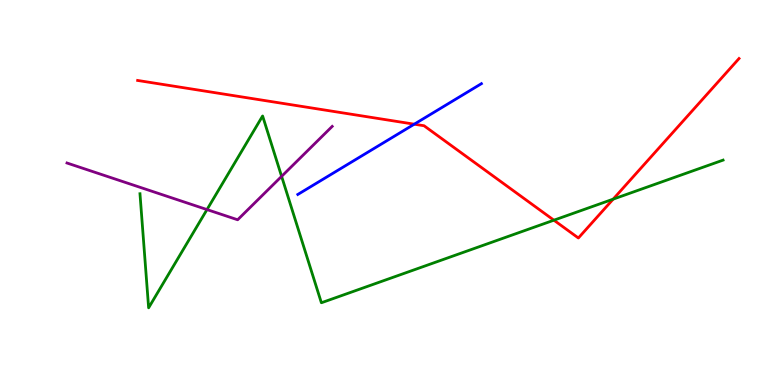[{'lines': ['blue', 'red'], 'intersections': [{'x': 5.35, 'y': 6.77}]}, {'lines': ['green', 'red'], 'intersections': [{'x': 7.15, 'y': 4.28}, {'x': 7.91, 'y': 4.83}]}, {'lines': ['purple', 'red'], 'intersections': []}, {'lines': ['blue', 'green'], 'intersections': []}, {'lines': ['blue', 'purple'], 'intersections': []}, {'lines': ['green', 'purple'], 'intersections': [{'x': 2.67, 'y': 4.56}, {'x': 3.63, 'y': 5.42}]}]